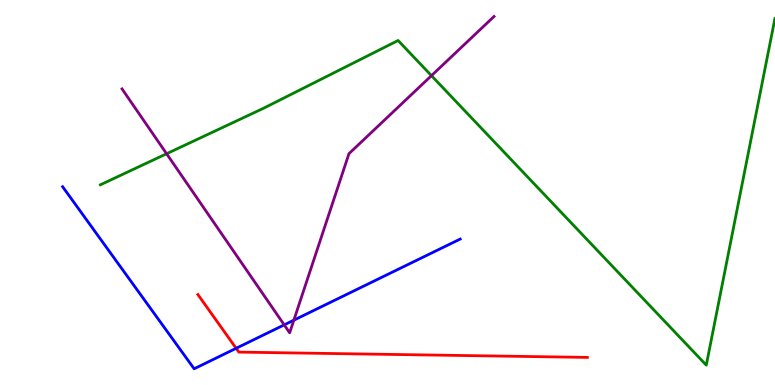[{'lines': ['blue', 'red'], 'intersections': [{'x': 3.05, 'y': 0.953}]}, {'lines': ['green', 'red'], 'intersections': []}, {'lines': ['purple', 'red'], 'intersections': []}, {'lines': ['blue', 'green'], 'intersections': []}, {'lines': ['blue', 'purple'], 'intersections': [{'x': 3.67, 'y': 1.56}, {'x': 3.79, 'y': 1.68}]}, {'lines': ['green', 'purple'], 'intersections': [{'x': 2.15, 'y': 6.01}, {'x': 5.57, 'y': 8.03}]}]